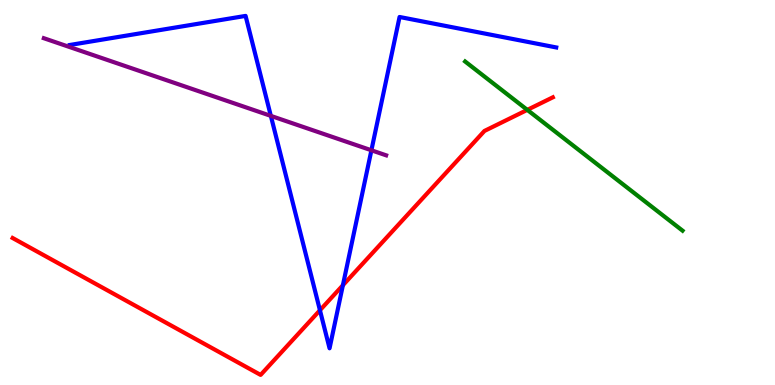[{'lines': ['blue', 'red'], 'intersections': [{'x': 4.13, 'y': 1.94}, {'x': 4.42, 'y': 2.59}]}, {'lines': ['green', 'red'], 'intersections': [{'x': 6.8, 'y': 7.15}]}, {'lines': ['purple', 'red'], 'intersections': []}, {'lines': ['blue', 'green'], 'intersections': []}, {'lines': ['blue', 'purple'], 'intersections': [{'x': 3.49, 'y': 6.99}, {'x': 4.79, 'y': 6.1}]}, {'lines': ['green', 'purple'], 'intersections': []}]